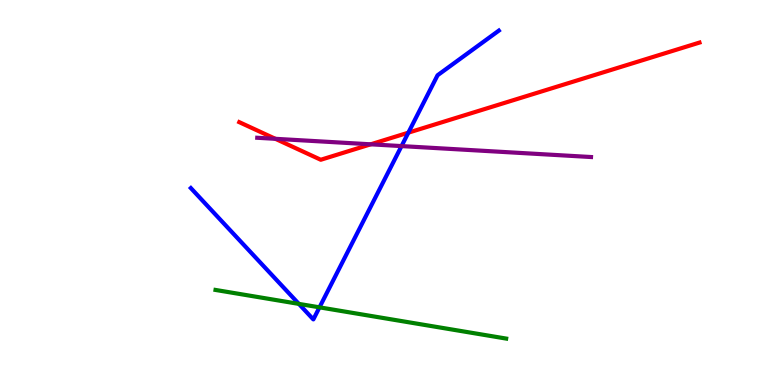[{'lines': ['blue', 'red'], 'intersections': [{'x': 5.27, 'y': 6.55}]}, {'lines': ['green', 'red'], 'intersections': []}, {'lines': ['purple', 'red'], 'intersections': [{'x': 3.55, 'y': 6.39}, {'x': 4.78, 'y': 6.25}]}, {'lines': ['blue', 'green'], 'intersections': [{'x': 3.86, 'y': 2.11}, {'x': 4.12, 'y': 2.02}]}, {'lines': ['blue', 'purple'], 'intersections': [{'x': 5.18, 'y': 6.21}]}, {'lines': ['green', 'purple'], 'intersections': []}]